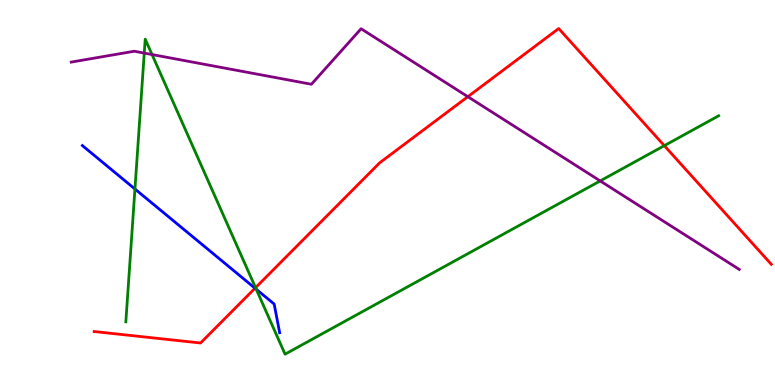[{'lines': ['blue', 'red'], 'intersections': [{'x': 3.29, 'y': 2.51}]}, {'lines': ['green', 'red'], 'intersections': [{'x': 3.3, 'y': 2.53}, {'x': 8.57, 'y': 6.22}]}, {'lines': ['purple', 'red'], 'intersections': [{'x': 6.04, 'y': 7.49}]}, {'lines': ['blue', 'green'], 'intersections': [{'x': 1.74, 'y': 5.09}, {'x': 3.31, 'y': 2.49}]}, {'lines': ['blue', 'purple'], 'intersections': []}, {'lines': ['green', 'purple'], 'intersections': [{'x': 1.86, 'y': 8.62}, {'x': 1.96, 'y': 8.58}, {'x': 7.74, 'y': 5.3}]}]